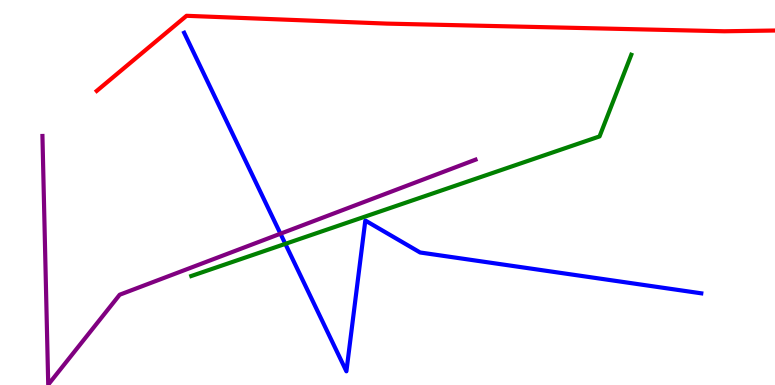[{'lines': ['blue', 'red'], 'intersections': []}, {'lines': ['green', 'red'], 'intersections': []}, {'lines': ['purple', 'red'], 'intersections': []}, {'lines': ['blue', 'green'], 'intersections': [{'x': 3.68, 'y': 3.67}]}, {'lines': ['blue', 'purple'], 'intersections': [{'x': 3.62, 'y': 3.93}]}, {'lines': ['green', 'purple'], 'intersections': []}]